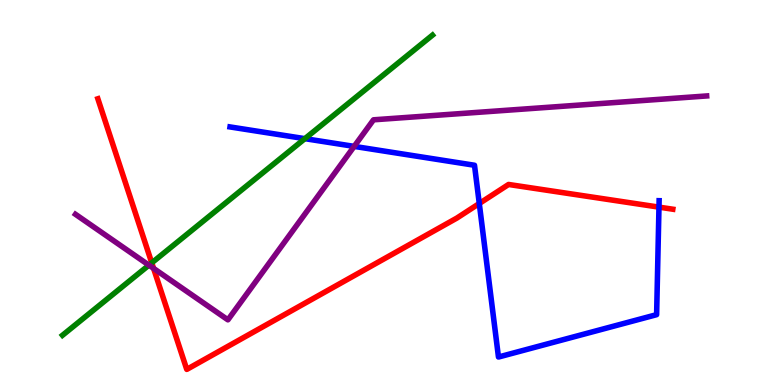[{'lines': ['blue', 'red'], 'intersections': [{'x': 6.18, 'y': 4.71}, {'x': 8.5, 'y': 4.62}]}, {'lines': ['green', 'red'], 'intersections': [{'x': 1.96, 'y': 3.17}]}, {'lines': ['purple', 'red'], 'intersections': [{'x': 1.98, 'y': 3.03}]}, {'lines': ['blue', 'green'], 'intersections': [{'x': 3.93, 'y': 6.4}]}, {'lines': ['blue', 'purple'], 'intersections': [{'x': 4.57, 'y': 6.2}]}, {'lines': ['green', 'purple'], 'intersections': [{'x': 1.92, 'y': 3.11}]}]